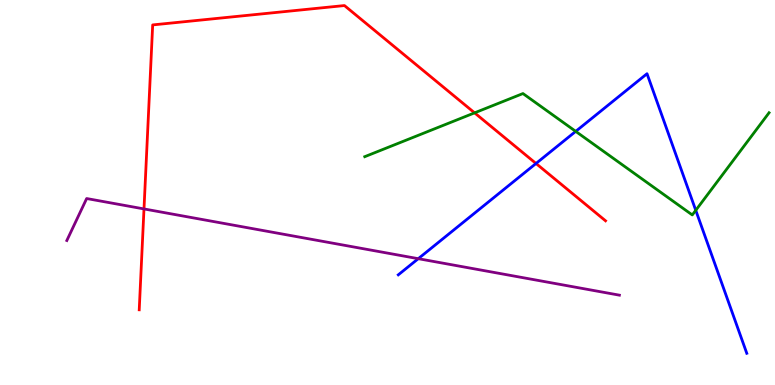[{'lines': ['blue', 'red'], 'intersections': [{'x': 6.92, 'y': 5.75}]}, {'lines': ['green', 'red'], 'intersections': [{'x': 6.12, 'y': 7.07}]}, {'lines': ['purple', 'red'], 'intersections': [{'x': 1.86, 'y': 4.57}]}, {'lines': ['blue', 'green'], 'intersections': [{'x': 7.43, 'y': 6.59}, {'x': 8.98, 'y': 4.54}]}, {'lines': ['blue', 'purple'], 'intersections': [{'x': 5.4, 'y': 3.28}]}, {'lines': ['green', 'purple'], 'intersections': []}]